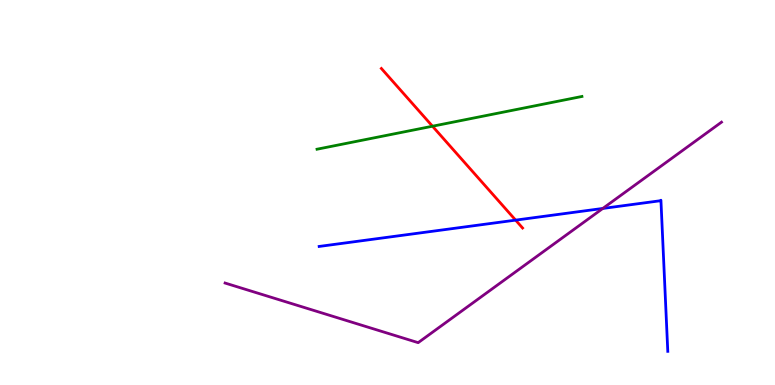[{'lines': ['blue', 'red'], 'intersections': [{'x': 6.65, 'y': 4.28}]}, {'lines': ['green', 'red'], 'intersections': [{'x': 5.58, 'y': 6.72}]}, {'lines': ['purple', 'red'], 'intersections': []}, {'lines': ['blue', 'green'], 'intersections': []}, {'lines': ['blue', 'purple'], 'intersections': [{'x': 7.78, 'y': 4.59}]}, {'lines': ['green', 'purple'], 'intersections': []}]